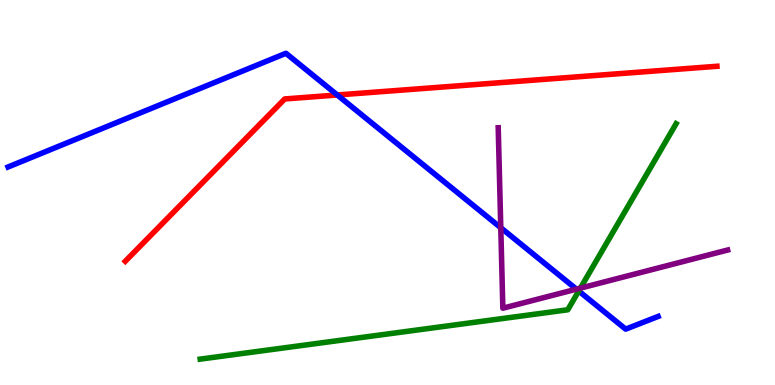[{'lines': ['blue', 'red'], 'intersections': [{'x': 4.35, 'y': 7.53}]}, {'lines': ['green', 'red'], 'intersections': []}, {'lines': ['purple', 'red'], 'intersections': []}, {'lines': ['blue', 'green'], 'intersections': [{'x': 7.47, 'y': 2.44}]}, {'lines': ['blue', 'purple'], 'intersections': [{'x': 6.46, 'y': 4.08}, {'x': 7.44, 'y': 2.49}]}, {'lines': ['green', 'purple'], 'intersections': [{'x': 7.49, 'y': 2.52}]}]